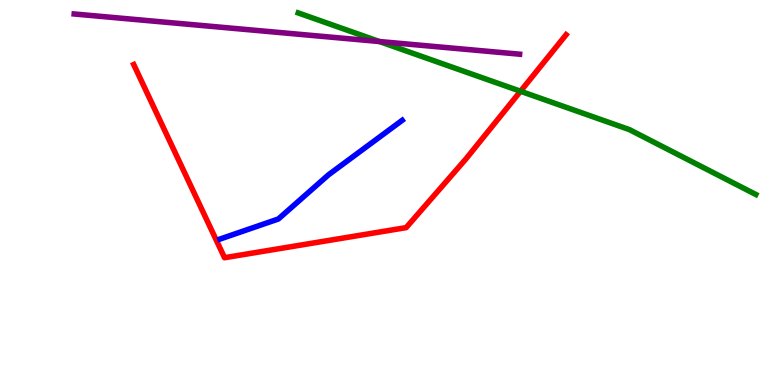[{'lines': ['blue', 'red'], 'intersections': []}, {'lines': ['green', 'red'], 'intersections': [{'x': 6.72, 'y': 7.63}]}, {'lines': ['purple', 'red'], 'intersections': []}, {'lines': ['blue', 'green'], 'intersections': []}, {'lines': ['blue', 'purple'], 'intersections': []}, {'lines': ['green', 'purple'], 'intersections': [{'x': 4.9, 'y': 8.92}]}]